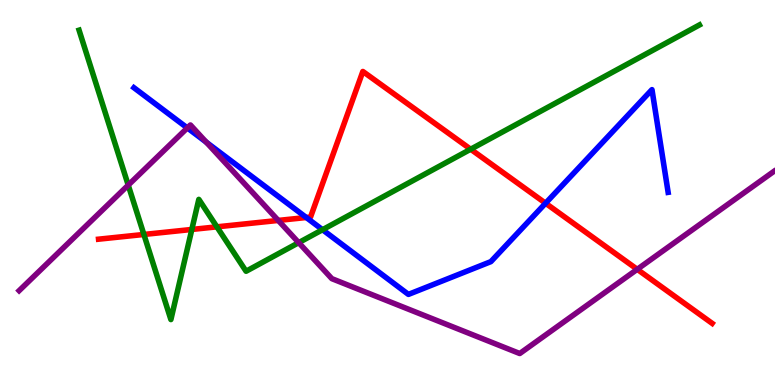[{'lines': ['blue', 'red'], 'intersections': [{'x': 3.95, 'y': 4.35}, {'x': 7.04, 'y': 4.72}]}, {'lines': ['green', 'red'], 'intersections': [{'x': 1.86, 'y': 3.91}, {'x': 2.48, 'y': 4.04}, {'x': 2.8, 'y': 4.11}, {'x': 6.07, 'y': 6.12}]}, {'lines': ['purple', 'red'], 'intersections': [{'x': 3.59, 'y': 4.27}, {'x': 8.22, 'y': 3.0}]}, {'lines': ['blue', 'green'], 'intersections': [{'x': 4.16, 'y': 4.03}]}, {'lines': ['blue', 'purple'], 'intersections': [{'x': 2.42, 'y': 6.68}, {'x': 2.66, 'y': 6.31}]}, {'lines': ['green', 'purple'], 'intersections': [{'x': 1.65, 'y': 5.19}, {'x': 3.85, 'y': 3.7}]}]